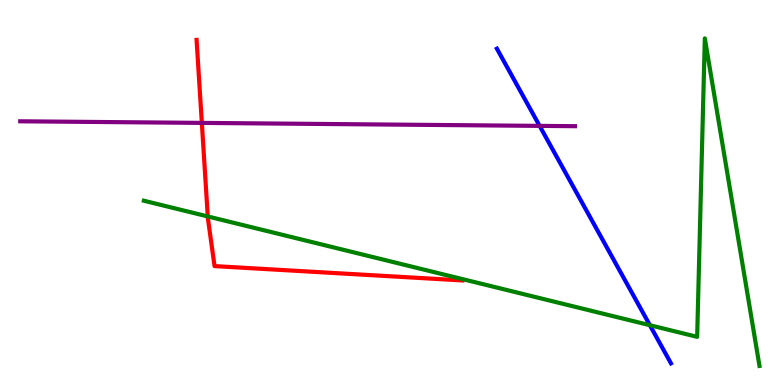[{'lines': ['blue', 'red'], 'intersections': []}, {'lines': ['green', 'red'], 'intersections': [{'x': 2.68, 'y': 4.38}]}, {'lines': ['purple', 'red'], 'intersections': [{'x': 2.6, 'y': 6.81}]}, {'lines': ['blue', 'green'], 'intersections': [{'x': 8.39, 'y': 1.55}]}, {'lines': ['blue', 'purple'], 'intersections': [{'x': 6.96, 'y': 6.73}]}, {'lines': ['green', 'purple'], 'intersections': []}]